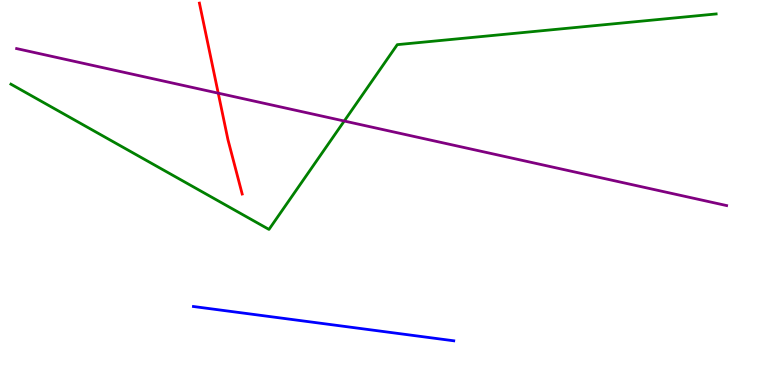[{'lines': ['blue', 'red'], 'intersections': []}, {'lines': ['green', 'red'], 'intersections': []}, {'lines': ['purple', 'red'], 'intersections': [{'x': 2.82, 'y': 7.58}]}, {'lines': ['blue', 'green'], 'intersections': []}, {'lines': ['blue', 'purple'], 'intersections': []}, {'lines': ['green', 'purple'], 'intersections': [{'x': 4.44, 'y': 6.86}]}]